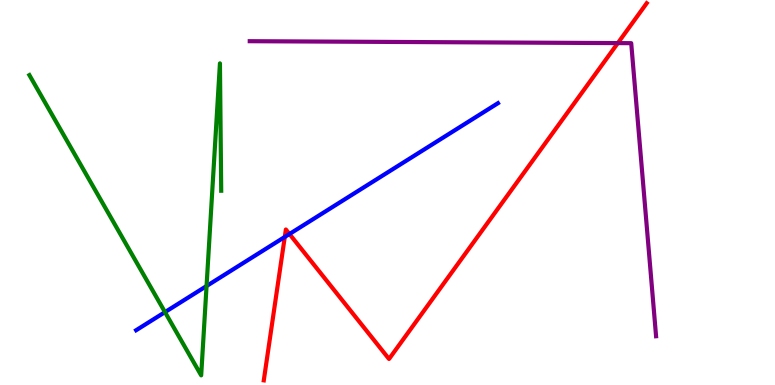[{'lines': ['blue', 'red'], 'intersections': [{'x': 3.67, 'y': 3.85}, {'x': 3.74, 'y': 3.92}]}, {'lines': ['green', 'red'], 'intersections': []}, {'lines': ['purple', 'red'], 'intersections': [{'x': 7.97, 'y': 8.88}]}, {'lines': ['blue', 'green'], 'intersections': [{'x': 2.13, 'y': 1.89}, {'x': 2.67, 'y': 2.57}]}, {'lines': ['blue', 'purple'], 'intersections': []}, {'lines': ['green', 'purple'], 'intersections': []}]